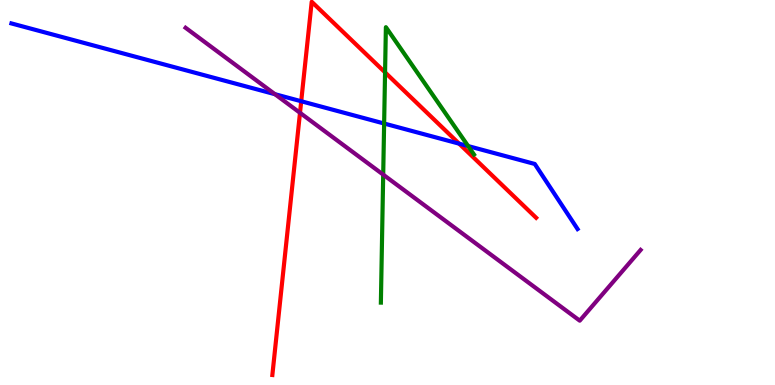[{'lines': ['blue', 'red'], 'intersections': [{'x': 3.89, 'y': 7.37}, {'x': 5.92, 'y': 6.27}]}, {'lines': ['green', 'red'], 'intersections': [{'x': 4.97, 'y': 8.12}]}, {'lines': ['purple', 'red'], 'intersections': [{'x': 3.87, 'y': 7.07}]}, {'lines': ['blue', 'green'], 'intersections': [{'x': 4.96, 'y': 6.79}, {'x': 6.04, 'y': 6.21}]}, {'lines': ['blue', 'purple'], 'intersections': [{'x': 3.55, 'y': 7.55}]}, {'lines': ['green', 'purple'], 'intersections': [{'x': 4.94, 'y': 5.46}]}]